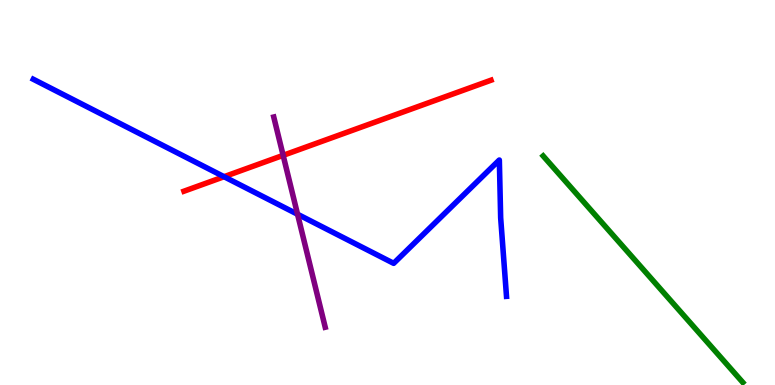[{'lines': ['blue', 'red'], 'intersections': [{'x': 2.89, 'y': 5.41}]}, {'lines': ['green', 'red'], 'intersections': []}, {'lines': ['purple', 'red'], 'intersections': [{'x': 3.65, 'y': 5.96}]}, {'lines': ['blue', 'green'], 'intersections': []}, {'lines': ['blue', 'purple'], 'intersections': [{'x': 3.84, 'y': 4.44}]}, {'lines': ['green', 'purple'], 'intersections': []}]